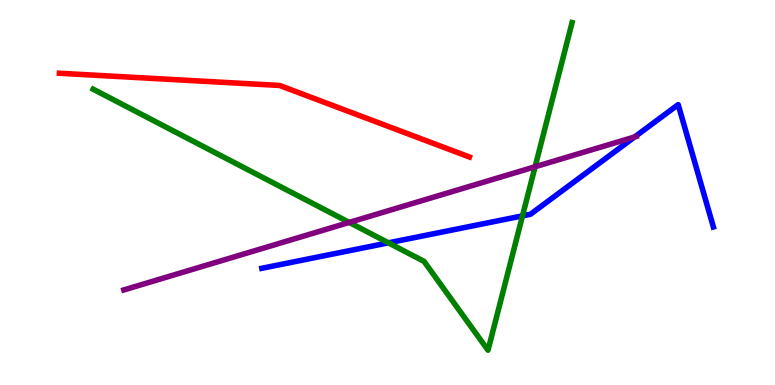[{'lines': ['blue', 'red'], 'intersections': []}, {'lines': ['green', 'red'], 'intersections': []}, {'lines': ['purple', 'red'], 'intersections': []}, {'lines': ['blue', 'green'], 'intersections': [{'x': 5.01, 'y': 3.69}, {'x': 6.74, 'y': 4.39}]}, {'lines': ['blue', 'purple'], 'intersections': [{'x': 8.19, 'y': 6.44}]}, {'lines': ['green', 'purple'], 'intersections': [{'x': 4.51, 'y': 4.22}, {'x': 6.9, 'y': 5.67}]}]